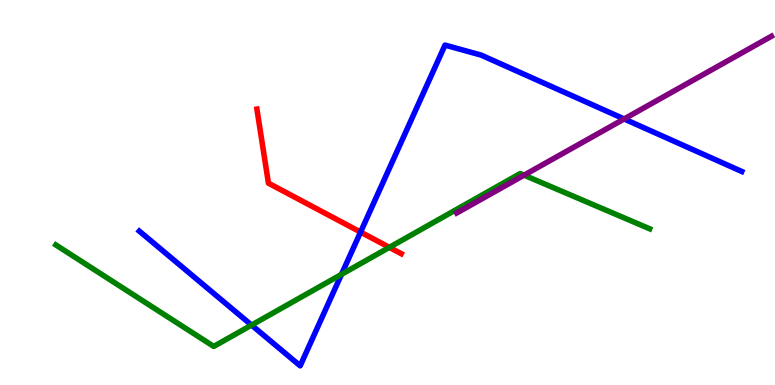[{'lines': ['blue', 'red'], 'intersections': [{'x': 4.65, 'y': 3.97}]}, {'lines': ['green', 'red'], 'intersections': [{'x': 5.02, 'y': 3.57}]}, {'lines': ['purple', 'red'], 'intersections': []}, {'lines': ['blue', 'green'], 'intersections': [{'x': 3.25, 'y': 1.56}, {'x': 4.41, 'y': 2.87}]}, {'lines': ['blue', 'purple'], 'intersections': [{'x': 8.05, 'y': 6.91}]}, {'lines': ['green', 'purple'], 'intersections': [{'x': 6.76, 'y': 5.45}]}]